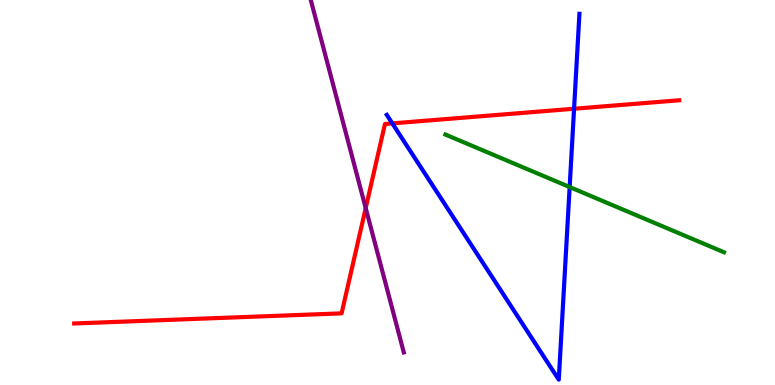[{'lines': ['blue', 'red'], 'intersections': [{'x': 5.06, 'y': 6.8}, {'x': 7.41, 'y': 7.18}]}, {'lines': ['green', 'red'], 'intersections': []}, {'lines': ['purple', 'red'], 'intersections': [{'x': 4.72, 'y': 4.59}]}, {'lines': ['blue', 'green'], 'intersections': [{'x': 7.35, 'y': 5.14}]}, {'lines': ['blue', 'purple'], 'intersections': []}, {'lines': ['green', 'purple'], 'intersections': []}]